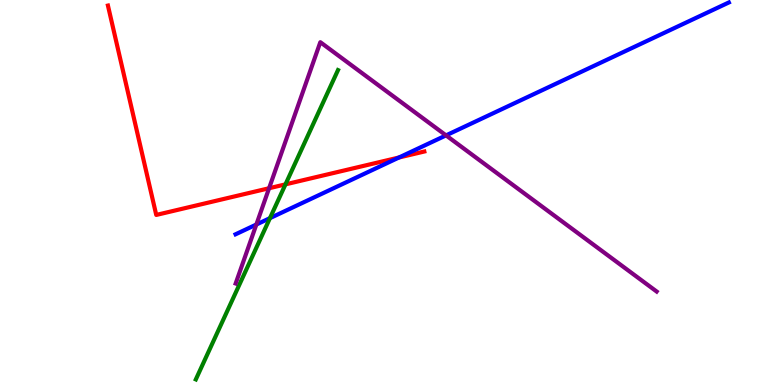[{'lines': ['blue', 'red'], 'intersections': [{'x': 5.15, 'y': 5.91}]}, {'lines': ['green', 'red'], 'intersections': [{'x': 3.68, 'y': 5.21}]}, {'lines': ['purple', 'red'], 'intersections': [{'x': 3.47, 'y': 5.11}]}, {'lines': ['blue', 'green'], 'intersections': [{'x': 3.48, 'y': 4.33}]}, {'lines': ['blue', 'purple'], 'intersections': [{'x': 3.31, 'y': 4.17}, {'x': 5.76, 'y': 6.48}]}, {'lines': ['green', 'purple'], 'intersections': []}]